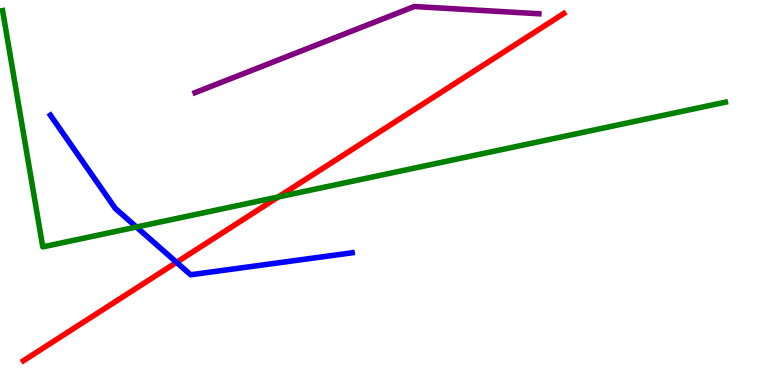[{'lines': ['blue', 'red'], 'intersections': [{'x': 2.28, 'y': 3.19}]}, {'lines': ['green', 'red'], 'intersections': [{'x': 3.59, 'y': 4.88}]}, {'lines': ['purple', 'red'], 'intersections': []}, {'lines': ['blue', 'green'], 'intersections': [{'x': 1.76, 'y': 4.1}]}, {'lines': ['blue', 'purple'], 'intersections': []}, {'lines': ['green', 'purple'], 'intersections': []}]